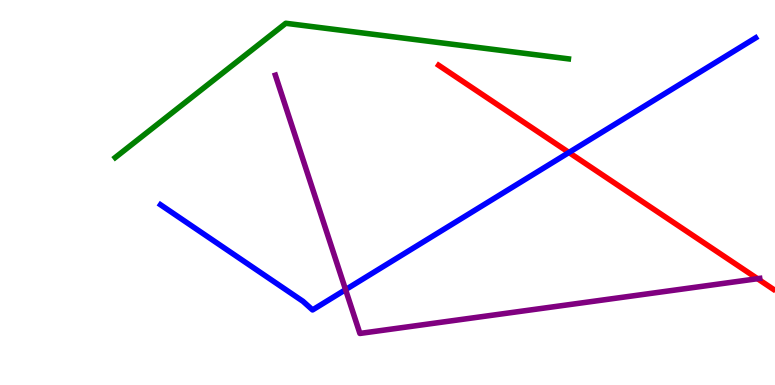[{'lines': ['blue', 'red'], 'intersections': [{'x': 7.34, 'y': 6.04}]}, {'lines': ['green', 'red'], 'intersections': []}, {'lines': ['purple', 'red'], 'intersections': [{'x': 9.77, 'y': 2.76}]}, {'lines': ['blue', 'green'], 'intersections': []}, {'lines': ['blue', 'purple'], 'intersections': [{'x': 4.46, 'y': 2.48}]}, {'lines': ['green', 'purple'], 'intersections': []}]